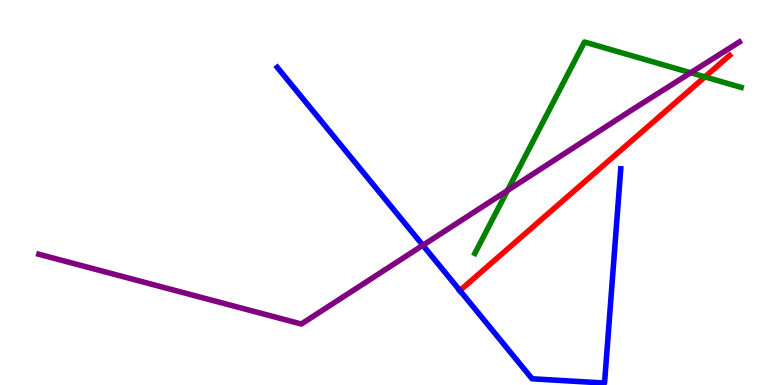[{'lines': ['blue', 'red'], 'intersections': [{'x': 5.93, 'y': 2.45}]}, {'lines': ['green', 'red'], 'intersections': [{'x': 9.1, 'y': 8.0}]}, {'lines': ['purple', 'red'], 'intersections': []}, {'lines': ['blue', 'green'], 'intersections': []}, {'lines': ['blue', 'purple'], 'intersections': [{'x': 5.46, 'y': 3.63}]}, {'lines': ['green', 'purple'], 'intersections': [{'x': 6.55, 'y': 5.05}, {'x': 8.91, 'y': 8.11}]}]